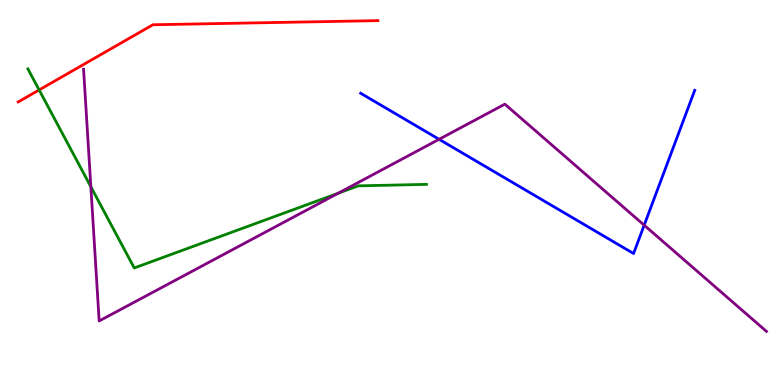[{'lines': ['blue', 'red'], 'intersections': []}, {'lines': ['green', 'red'], 'intersections': [{'x': 0.505, 'y': 7.66}]}, {'lines': ['purple', 'red'], 'intersections': []}, {'lines': ['blue', 'green'], 'intersections': []}, {'lines': ['blue', 'purple'], 'intersections': [{'x': 5.67, 'y': 6.38}, {'x': 8.31, 'y': 4.15}]}, {'lines': ['green', 'purple'], 'intersections': [{'x': 1.17, 'y': 5.15}, {'x': 4.36, 'y': 4.98}]}]